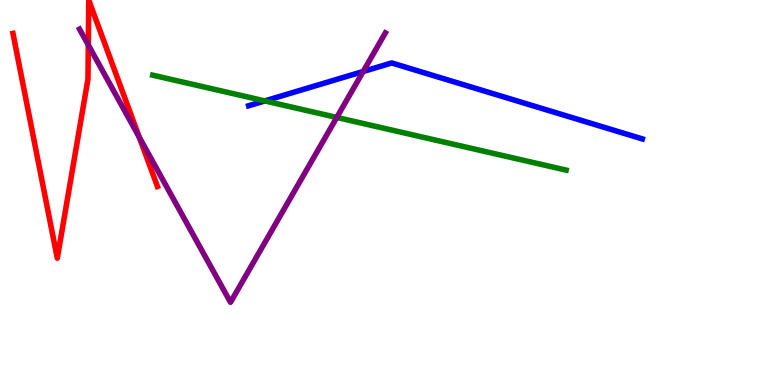[{'lines': ['blue', 'red'], 'intersections': []}, {'lines': ['green', 'red'], 'intersections': []}, {'lines': ['purple', 'red'], 'intersections': [{'x': 1.14, 'y': 8.83}, {'x': 1.8, 'y': 6.43}]}, {'lines': ['blue', 'green'], 'intersections': [{'x': 3.42, 'y': 7.38}]}, {'lines': ['blue', 'purple'], 'intersections': [{'x': 4.69, 'y': 8.14}]}, {'lines': ['green', 'purple'], 'intersections': [{'x': 4.35, 'y': 6.95}]}]